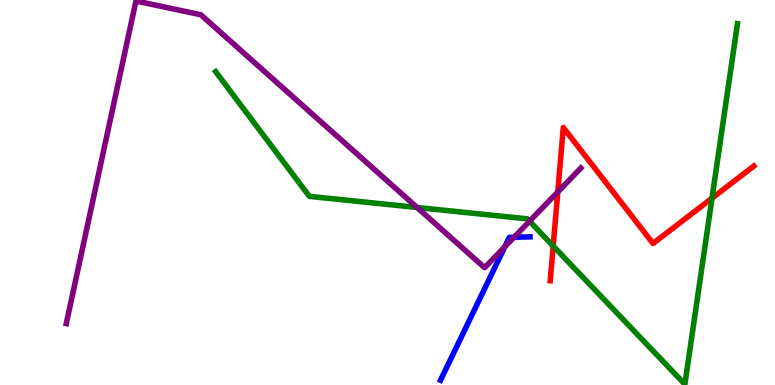[{'lines': ['blue', 'red'], 'intersections': []}, {'lines': ['green', 'red'], 'intersections': [{'x': 7.14, 'y': 3.61}, {'x': 9.19, 'y': 4.85}]}, {'lines': ['purple', 'red'], 'intersections': [{'x': 7.2, 'y': 5.01}]}, {'lines': ['blue', 'green'], 'intersections': []}, {'lines': ['blue', 'purple'], 'intersections': [{'x': 6.51, 'y': 3.59}, {'x': 6.63, 'y': 3.84}]}, {'lines': ['green', 'purple'], 'intersections': [{'x': 5.38, 'y': 4.61}, {'x': 6.83, 'y': 4.25}]}]